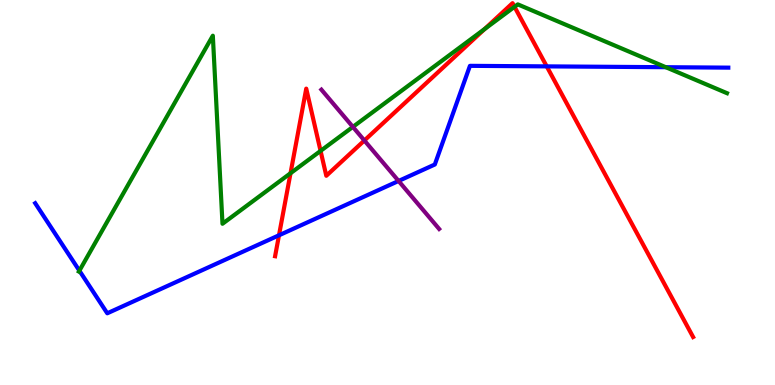[{'lines': ['blue', 'red'], 'intersections': [{'x': 3.6, 'y': 3.89}, {'x': 7.05, 'y': 8.28}]}, {'lines': ['green', 'red'], 'intersections': [{'x': 3.75, 'y': 5.5}, {'x': 4.14, 'y': 6.08}, {'x': 6.25, 'y': 9.25}, {'x': 6.64, 'y': 9.82}]}, {'lines': ['purple', 'red'], 'intersections': [{'x': 4.7, 'y': 6.35}]}, {'lines': ['blue', 'green'], 'intersections': [{'x': 1.02, 'y': 2.97}, {'x': 8.59, 'y': 8.25}]}, {'lines': ['blue', 'purple'], 'intersections': [{'x': 5.14, 'y': 5.3}]}, {'lines': ['green', 'purple'], 'intersections': [{'x': 4.55, 'y': 6.7}]}]